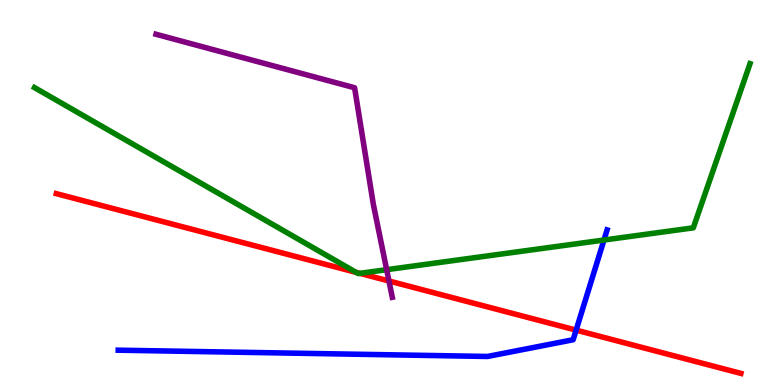[{'lines': ['blue', 'red'], 'intersections': [{'x': 7.43, 'y': 1.43}]}, {'lines': ['green', 'red'], 'intersections': [{'x': 4.59, 'y': 2.93}, {'x': 4.64, 'y': 2.9}]}, {'lines': ['purple', 'red'], 'intersections': [{'x': 5.02, 'y': 2.7}]}, {'lines': ['blue', 'green'], 'intersections': [{'x': 7.79, 'y': 3.77}]}, {'lines': ['blue', 'purple'], 'intersections': []}, {'lines': ['green', 'purple'], 'intersections': [{'x': 4.99, 'y': 3.0}]}]